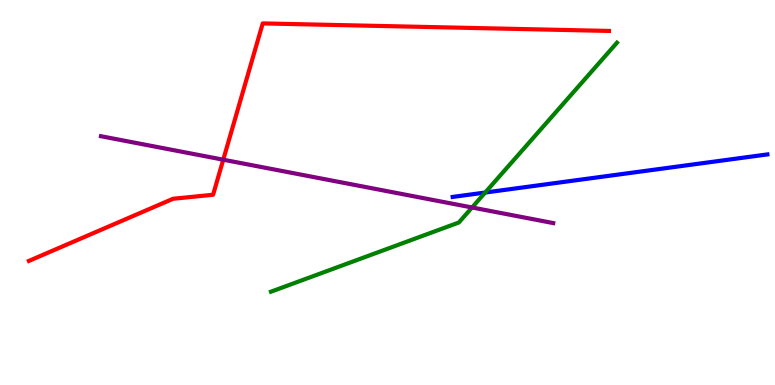[{'lines': ['blue', 'red'], 'intersections': []}, {'lines': ['green', 'red'], 'intersections': []}, {'lines': ['purple', 'red'], 'intersections': [{'x': 2.88, 'y': 5.85}]}, {'lines': ['blue', 'green'], 'intersections': [{'x': 6.26, 'y': 5.0}]}, {'lines': ['blue', 'purple'], 'intersections': []}, {'lines': ['green', 'purple'], 'intersections': [{'x': 6.09, 'y': 4.61}]}]